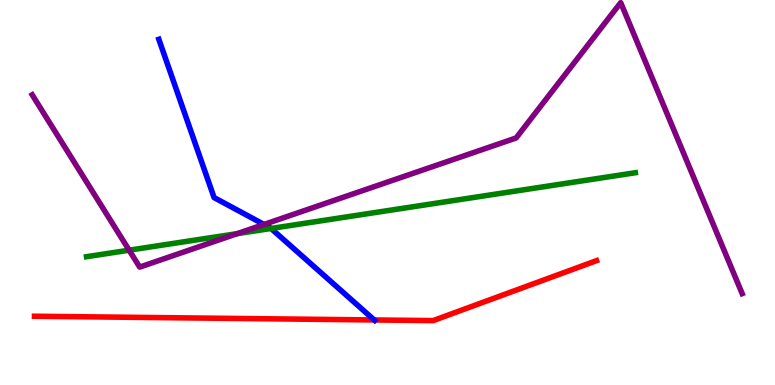[{'lines': ['blue', 'red'], 'intersections': [{'x': 4.83, 'y': 1.69}]}, {'lines': ['green', 'red'], 'intersections': []}, {'lines': ['purple', 'red'], 'intersections': []}, {'lines': ['blue', 'green'], 'intersections': [{'x': 3.5, 'y': 4.07}]}, {'lines': ['blue', 'purple'], 'intersections': [{'x': 3.41, 'y': 4.17}]}, {'lines': ['green', 'purple'], 'intersections': [{'x': 1.67, 'y': 3.5}, {'x': 3.06, 'y': 3.93}]}]